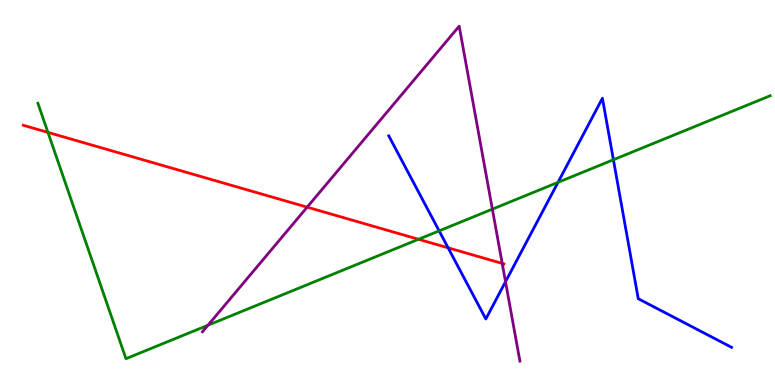[{'lines': ['blue', 'red'], 'intersections': [{'x': 5.78, 'y': 3.56}]}, {'lines': ['green', 'red'], 'intersections': [{'x': 0.619, 'y': 6.56}, {'x': 5.4, 'y': 3.78}]}, {'lines': ['purple', 'red'], 'intersections': [{'x': 3.96, 'y': 4.62}, {'x': 6.48, 'y': 3.16}]}, {'lines': ['blue', 'green'], 'intersections': [{'x': 5.67, 'y': 4.0}, {'x': 7.2, 'y': 5.26}, {'x': 7.91, 'y': 5.85}]}, {'lines': ['blue', 'purple'], 'intersections': [{'x': 6.52, 'y': 2.68}]}, {'lines': ['green', 'purple'], 'intersections': [{'x': 2.68, 'y': 1.55}, {'x': 6.35, 'y': 4.57}]}]